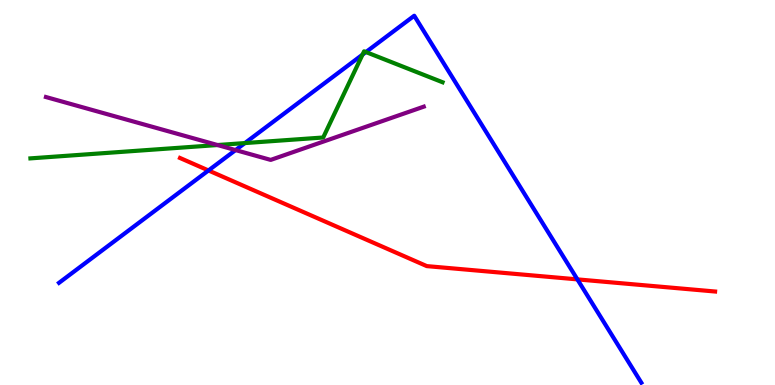[{'lines': ['blue', 'red'], 'intersections': [{'x': 2.69, 'y': 5.57}, {'x': 7.45, 'y': 2.74}]}, {'lines': ['green', 'red'], 'intersections': []}, {'lines': ['purple', 'red'], 'intersections': []}, {'lines': ['blue', 'green'], 'intersections': [{'x': 3.16, 'y': 6.28}, {'x': 4.68, 'y': 8.58}, {'x': 4.72, 'y': 8.65}]}, {'lines': ['blue', 'purple'], 'intersections': [{'x': 3.04, 'y': 6.1}]}, {'lines': ['green', 'purple'], 'intersections': [{'x': 2.81, 'y': 6.23}]}]